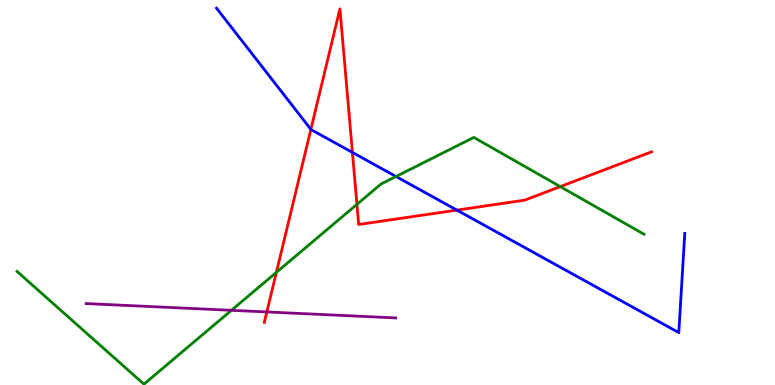[{'lines': ['blue', 'red'], 'intersections': [{'x': 4.01, 'y': 6.64}, {'x': 4.55, 'y': 6.04}, {'x': 5.9, 'y': 4.54}]}, {'lines': ['green', 'red'], 'intersections': [{'x': 3.57, 'y': 2.93}, {'x': 4.61, 'y': 4.69}, {'x': 7.23, 'y': 5.15}]}, {'lines': ['purple', 'red'], 'intersections': [{'x': 3.44, 'y': 1.9}]}, {'lines': ['blue', 'green'], 'intersections': [{'x': 5.11, 'y': 5.42}]}, {'lines': ['blue', 'purple'], 'intersections': []}, {'lines': ['green', 'purple'], 'intersections': [{'x': 2.99, 'y': 1.94}]}]